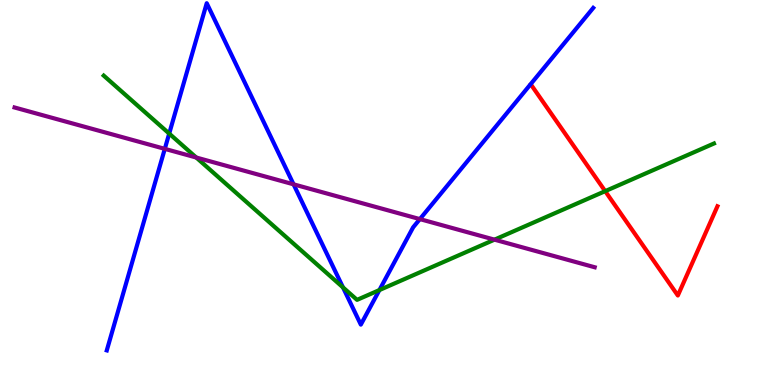[{'lines': ['blue', 'red'], 'intersections': []}, {'lines': ['green', 'red'], 'intersections': [{'x': 7.81, 'y': 5.04}]}, {'lines': ['purple', 'red'], 'intersections': []}, {'lines': ['blue', 'green'], 'intersections': [{'x': 2.18, 'y': 6.53}, {'x': 4.43, 'y': 2.53}, {'x': 4.9, 'y': 2.47}]}, {'lines': ['blue', 'purple'], 'intersections': [{'x': 2.13, 'y': 6.13}, {'x': 3.79, 'y': 5.21}, {'x': 5.42, 'y': 4.31}]}, {'lines': ['green', 'purple'], 'intersections': [{'x': 2.53, 'y': 5.91}, {'x': 6.38, 'y': 3.78}]}]